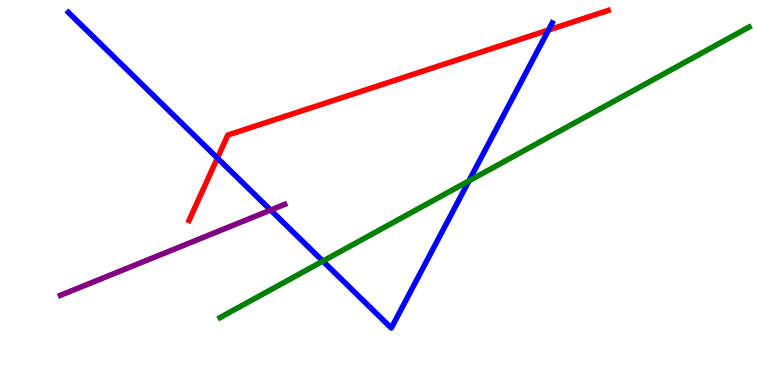[{'lines': ['blue', 'red'], 'intersections': [{'x': 2.81, 'y': 5.89}, {'x': 7.08, 'y': 9.22}]}, {'lines': ['green', 'red'], 'intersections': []}, {'lines': ['purple', 'red'], 'intersections': []}, {'lines': ['blue', 'green'], 'intersections': [{'x': 4.17, 'y': 3.22}, {'x': 6.05, 'y': 5.3}]}, {'lines': ['blue', 'purple'], 'intersections': [{'x': 3.49, 'y': 4.54}]}, {'lines': ['green', 'purple'], 'intersections': []}]